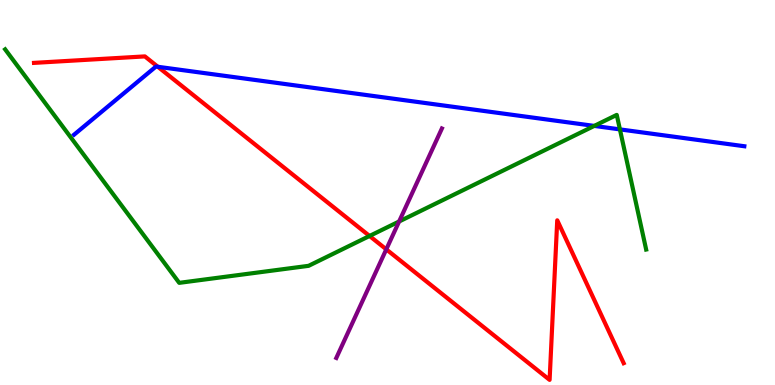[{'lines': ['blue', 'red'], 'intersections': [{'x': 2.04, 'y': 8.27}]}, {'lines': ['green', 'red'], 'intersections': [{'x': 4.77, 'y': 3.87}]}, {'lines': ['purple', 'red'], 'intersections': [{'x': 4.98, 'y': 3.52}]}, {'lines': ['blue', 'green'], 'intersections': [{'x': 7.67, 'y': 6.73}, {'x': 8.0, 'y': 6.64}]}, {'lines': ['blue', 'purple'], 'intersections': []}, {'lines': ['green', 'purple'], 'intersections': [{'x': 5.15, 'y': 4.25}]}]